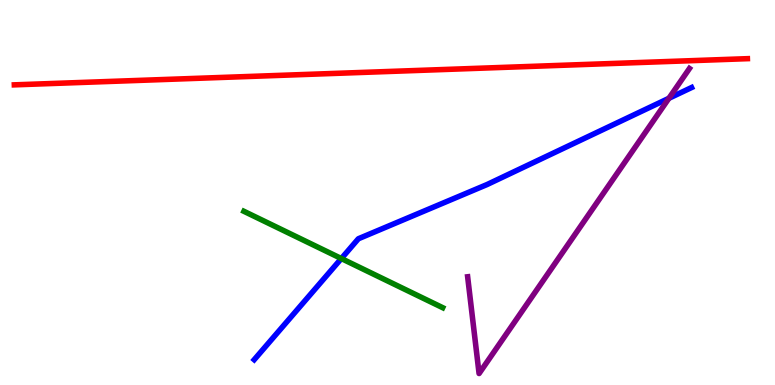[{'lines': ['blue', 'red'], 'intersections': []}, {'lines': ['green', 'red'], 'intersections': []}, {'lines': ['purple', 'red'], 'intersections': []}, {'lines': ['blue', 'green'], 'intersections': [{'x': 4.4, 'y': 3.28}]}, {'lines': ['blue', 'purple'], 'intersections': [{'x': 8.63, 'y': 7.45}]}, {'lines': ['green', 'purple'], 'intersections': []}]